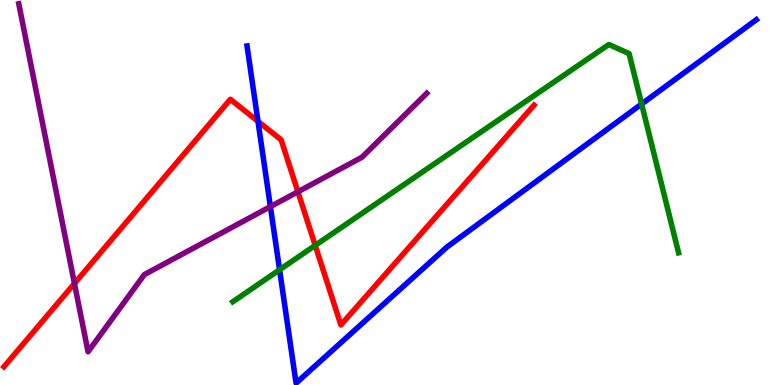[{'lines': ['blue', 'red'], 'intersections': [{'x': 3.33, 'y': 6.85}]}, {'lines': ['green', 'red'], 'intersections': [{'x': 4.07, 'y': 3.63}]}, {'lines': ['purple', 'red'], 'intersections': [{'x': 0.961, 'y': 2.64}, {'x': 3.84, 'y': 5.02}]}, {'lines': ['blue', 'green'], 'intersections': [{'x': 3.61, 'y': 2.99}, {'x': 8.28, 'y': 7.3}]}, {'lines': ['blue', 'purple'], 'intersections': [{'x': 3.49, 'y': 4.63}]}, {'lines': ['green', 'purple'], 'intersections': []}]